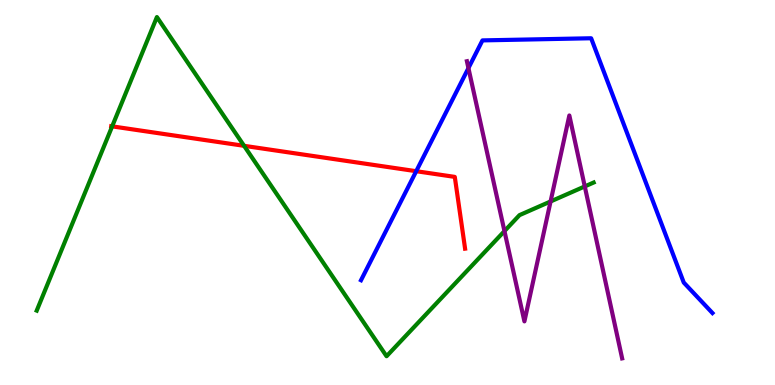[{'lines': ['blue', 'red'], 'intersections': [{'x': 5.37, 'y': 5.55}]}, {'lines': ['green', 'red'], 'intersections': [{'x': 1.45, 'y': 6.72}, {'x': 3.15, 'y': 6.21}]}, {'lines': ['purple', 'red'], 'intersections': []}, {'lines': ['blue', 'green'], 'intersections': []}, {'lines': ['blue', 'purple'], 'intersections': [{'x': 6.04, 'y': 8.23}]}, {'lines': ['green', 'purple'], 'intersections': [{'x': 6.51, 'y': 4.0}, {'x': 7.1, 'y': 4.77}, {'x': 7.55, 'y': 5.16}]}]